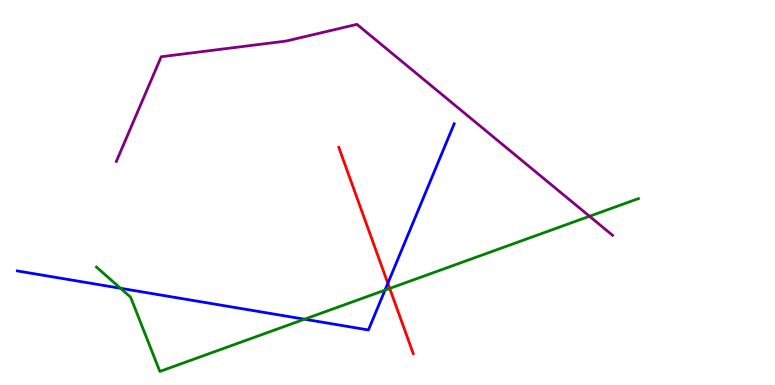[{'lines': ['blue', 'red'], 'intersections': [{'x': 5.0, 'y': 2.64}]}, {'lines': ['green', 'red'], 'intersections': [{'x': 5.03, 'y': 2.51}]}, {'lines': ['purple', 'red'], 'intersections': []}, {'lines': ['blue', 'green'], 'intersections': [{'x': 1.55, 'y': 2.51}, {'x': 3.93, 'y': 1.71}, {'x': 4.97, 'y': 2.46}]}, {'lines': ['blue', 'purple'], 'intersections': []}, {'lines': ['green', 'purple'], 'intersections': [{'x': 7.61, 'y': 4.38}]}]